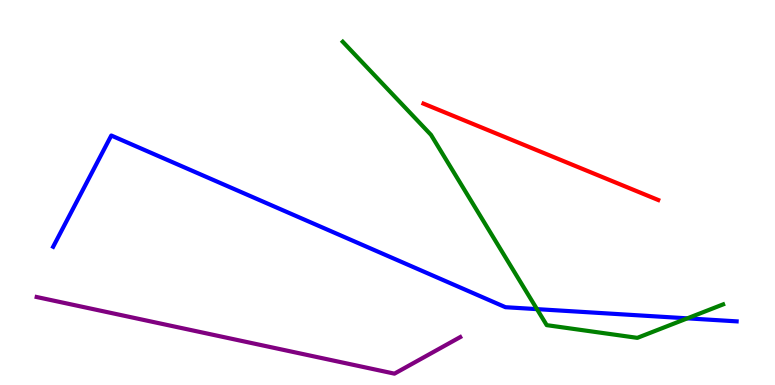[{'lines': ['blue', 'red'], 'intersections': []}, {'lines': ['green', 'red'], 'intersections': []}, {'lines': ['purple', 'red'], 'intersections': []}, {'lines': ['blue', 'green'], 'intersections': [{'x': 6.93, 'y': 1.97}, {'x': 8.87, 'y': 1.73}]}, {'lines': ['blue', 'purple'], 'intersections': []}, {'lines': ['green', 'purple'], 'intersections': []}]